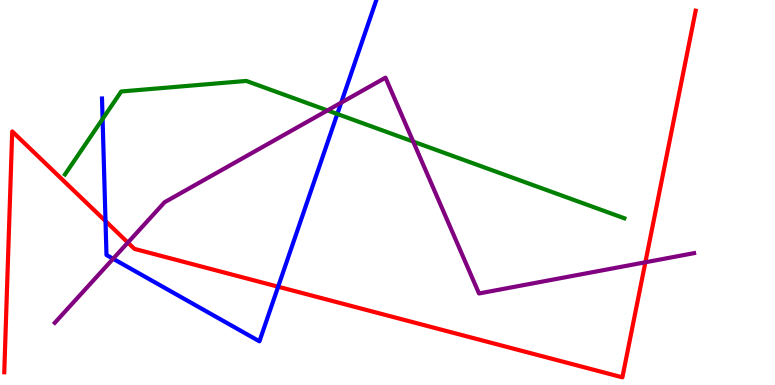[{'lines': ['blue', 'red'], 'intersections': [{'x': 1.36, 'y': 4.26}, {'x': 3.59, 'y': 2.55}]}, {'lines': ['green', 'red'], 'intersections': []}, {'lines': ['purple', 'red'], 'intersections': [{'x': 1.65, 'y': 3.7}, {'x': 8.33, 'y': 3.19}]}, {'lines': ['blue', 'green'], 'intersections': [{'x': 1.32, 'y': 6.91}, {'x': 4.35, 'y': 7.04}]}, {'lines': ['blue', 'purple'], 'intersections': [{'x': 1.46, 'y': 3.28}, {'x': 4.4, 'y': 7.33}]}, {'lines': ['green', 'purple'], 'intersections': [{'x': 4.23, 'y': 7.13}, {'x': 5.33, 'y': 6.32}]}]